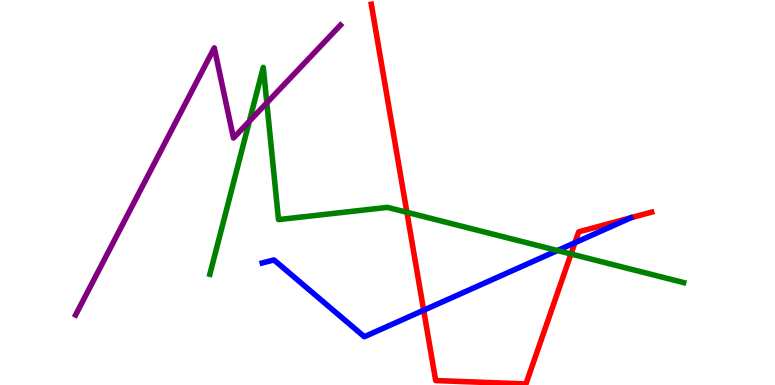[{'lines': ['blue', 'red'], 'intersections': [{'x': 5.47, 'y': 1.94}, {'x': 7.42, 'y': 3.69}]}, {'lines': ['green', 'red'], 'intersections': [{'x': 5.25, 'y': 4.49}, {'x': 7.37, 'y': 3.4}]}, {'lines': ['purple', 'red'], 'intersections': []}, {'lines': ['blue', 'green'], 'intersections': [{'x': 7.19, 'y': 3.49}]}, {'lines': ['blue', 'purple'], 'intersections': []}, {'lines': ['green', 'purple'], 'intersections': [{'x': 3.22, 'y': 6.85}, {'x': 3.44, 'y': 7.33}]}]